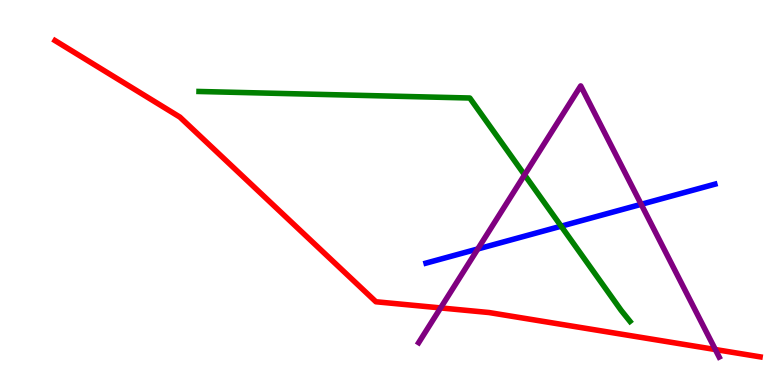[{'lines': ['blue', 'red'], 'intersections': []}, {'lines': ['green', 'red'], 'intersections': []}, {'lines': ['purple', 'red'], 'intersections': [{'x': 5.69, 'y': 2.0}, {'x': 9.23, 'y': 0.921}]}, {'lines': ['blue', 'green'], 'intersections': [{'x': 7.24, 'y': 4.12}]}, {'lines': ['blue', 'purple'], 'intersections': [{'x': 6.17, 'y': 3.53}, {'x': 8.27, 'y': 4.69}]}, {'lines': ['green', 'purple'], 'intersections': [{'x': 6.77, 'y': 5.46}]}]